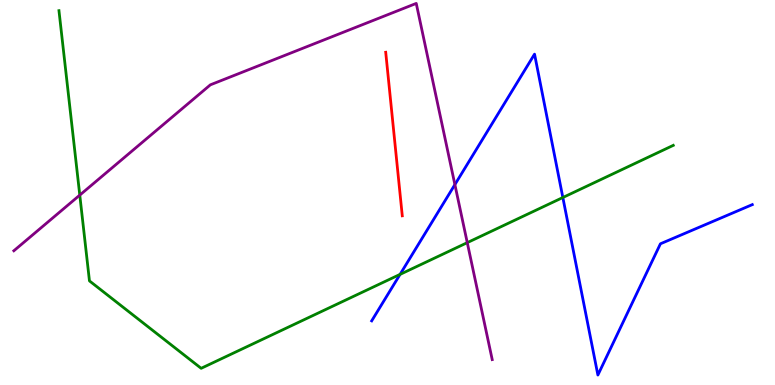[{'lines': ['blue', 'red'], 'intersections': []}, {'lines': ['green', 'red'], 'intersections': []}, {'lines': ['purple', 'red'], 'intersections': []}, {'lines': ['blue', 'green'], 'intersections': [{'x': 5.16, 'y': 2.87}, {'x': 7.26, 'y': 4.87}]}, {'lines': ['blue', 'purple'], 'intersections': [{'x': 5.87, 'y': 5.21}]}, {'lines': ['green', 'purple'], 'intersections': [{'x': 1.03, 'y': 4.93}, {'x': 6.03, 'y': 3.7}]}]